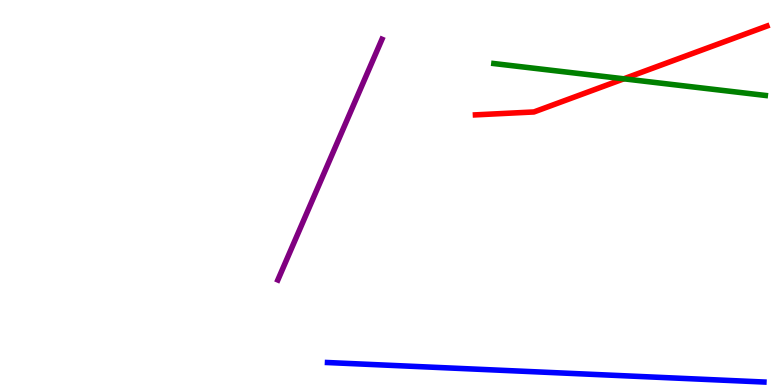[{'lines': ['blue', 'red'], 'intersections': []}, {'lines': ['green', 'red'], 'intersections': [{'x': 8.05, 'y': 7.95}]}, {'lines': ['purple', 'red'], 'intersections': []}, {'lines': ['blue', 'green'], 'intersections': []}, {'lines': ['blue', 'purple'], 'intersections': []}, {'lines': ['green', 'purple'], 'intersections': []}]